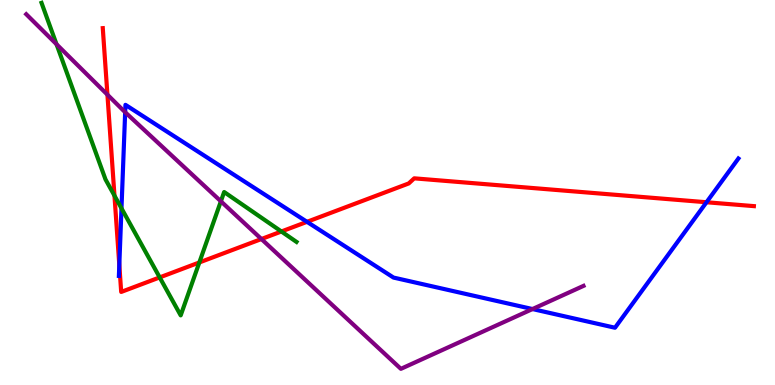[{'lines': ['blue', 'red'], 'intersections': [{'x': 1.54, 'y': 3.12}, {'x': 3.96, 'y': 4.24}, {'x': 9.12, 'y': 4.75}]}, {'lines': ['green', 'red'], 'intersections': [{'x': 1.48, 'y': 4.92}, {'x': 2.06, 'y': 2.79}, {'x': 2.57, 'y': 3.18}, {'x': 3.63, 'y': 3.99}]}, {'lines': ['purple', 'red'], 'intersections': [{'x': 1.39, 'y': 7.54}, {'x': 3.37, 'y': 3.79}]}, {'lines': ['blue', 'green'], 'intersections': [{'x': 1.57, 'y': 4.59}]}, {'lines': ['blue', 'purple'], 'intersections': [{'x': 1.62, 'y': 7.09}, {'x': 6.87, 'y': 1.97}]}, {'lines': ['green', 'purple'], 'intersections': [{'x': 0.729, 'y': 8.85}, {'x': 2.85, 'y': 4.77}]}]